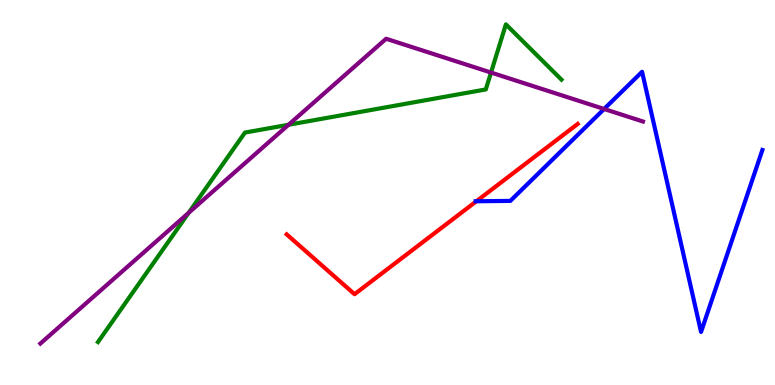[{'lines': ['blue', 'red'], 'intersections': [{'x': 6.15, 'y': 4.77}]}, {'lines': ['green', 'red'], 'intersections': []}, {'lines': ['purple', 'red'], 'intersections': []}, {'lines': ['blue', 'green'], 'intersections': []}, {'lines': ['blue', 'purple'], 'intersections': [{'x': 7.8, 'y': 7.17}]}, {'lines': ['green', 'purple'], 'intersections': [{'x': 2.43, 'y': 4.47}, {'x': 3.72, 'y': 6.76}, {'x': 6.34, 'y': 8.12}]}]